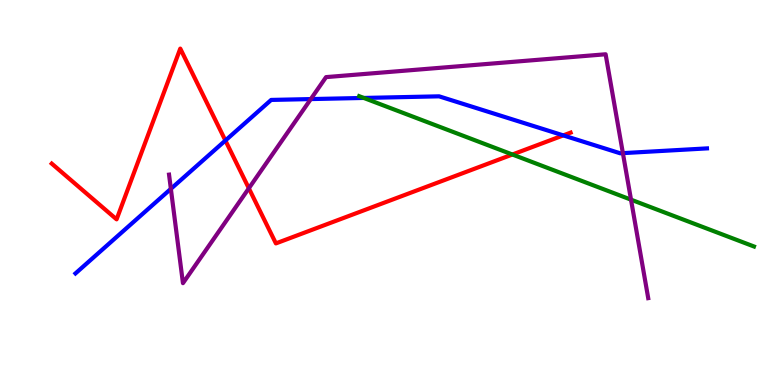[{'lines': ['blue', 'red'], 'intersections': [{'x': 2.91, 'y': 6.35}, {'x': 7.27, 'y': 6.48}]}, {'lines': ['green', 'red'], 'intersections': [{'x': 6.61, 'y': 5.99}]}, {'lines': ['purple', 'red'], 'intersections': [{'x': 3.21, 'y': 5.11}]}, {'lines': ['blue', 'green'], 'intersections': [{'x': 4.69, 'y': 7.46}]}, {'lines': ['blue', 'purple'], 'intersections': [{'x': 2.2, 'y': 5.09}, {'x': 4.01, 'y': 7.43}, {'x': 8.04, 'y': 6.02}]}, {'lines': ['green', 'purple'], 'intersections': [{'x': 8.14, 'y': 4.81}]}]